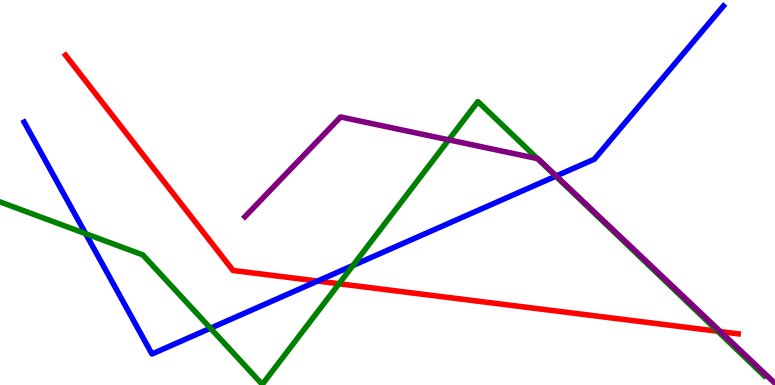[{'lines': ['blue', 'red'], 'intersections': [{'x': 4.1, 'y': 2.7}]}, {'lines': ['green', 'red'], 'intersections': [{'x': 4.37, 'y': 2.63}, {'x': 9.26, 'y': 1.4}]}, {'lines': ['purple', 'red'], 'intersections': [{'x': 9.3, 'y': 1.39}]}, {'lines': ['blue', 'green'], 'intersections': [{'x': 1.11, 'y': 3.93}, {'x': 2.72, 'y': 1.47}, {'x': 4.55, 'y': 3.1}, {'x': 7.17, 'y': 5.42}]}, {'lines': ['blue', 'purple'], 'intersections': [{'x': 7.18, 'y': 5.43}]}, {'lines': ['green', 'purple'], 'intersections': [{'x': 5.79, 'y': 6.37}, {'x': 6.93, 'y': 5.88}]}]